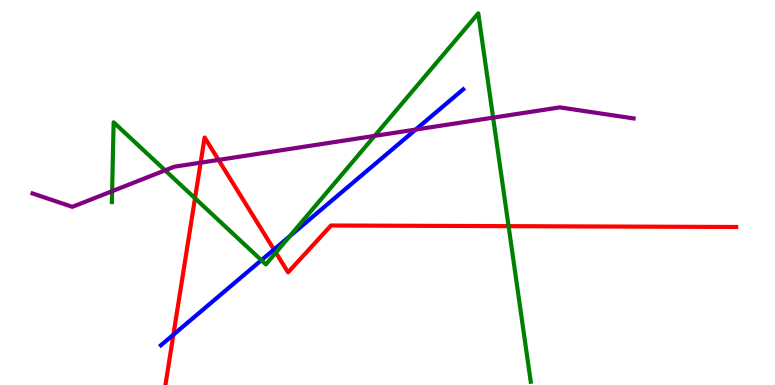[{'lines': ['blue', 'red'], 'intersections': [{'x': 2.24, 'y': 1.31}, {'x': 3.54, 'y': 3.52}]}, {'lines': ['green', 'red'], 'intersections': [{'x': 2.52, 'y': 4.85}, {'x': 3.56, 'y': 3.44}, {'x': 6.56, 'y': 4.13}]}, {'lines': ['purple', 'red'], 'intersections': [{'x': 2.59, 'y': 5.78}, {'x': 2.82, 'y': 5.85}]}, {'lines': ['blue', 'green'], 'intersections': [{'x': 3.37, 'y': 3.24}, {'x': 3.74, 'y': 3.87}]}, {'lines': ['blue', 'purple'], 'intersections': [{'x': 5.36, 'y': 6.63}]}, {'lines': ['green', 'purple'], 'intersections': [{'x': 1.45, 'y': 5.03}, {'x': 2.13, 'y': 5.58}, {'x': 4.83, 'y': 6.47}, {'x': 6.36, 'y': 6.94}]}]